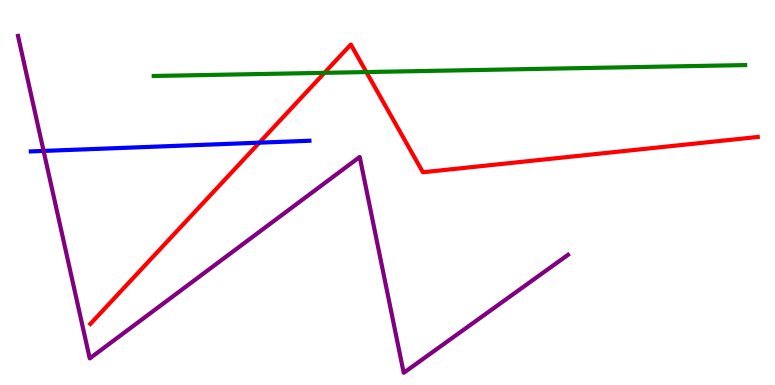[{'lines': ['blue', 'red'], 'intersections': [{'x': 3.35, 'y': 6.29}]}, {'lines': ['green', 'red'], 'intersections': [{'x': 4.19, 'y': 8.11}, {'x': 4.73, 'y': 8.13}]}, {'lines': ['purple', 'red'], 'intersections': []}, {'lines': ['blue', 'green'], 'intersections': []}, {'lines': ['blue', 'purple'], 'intersections': [{'x': 0.562, 'y': 6.08}]}, {'lines': ['green', 'purple'], 'intersections': []}]